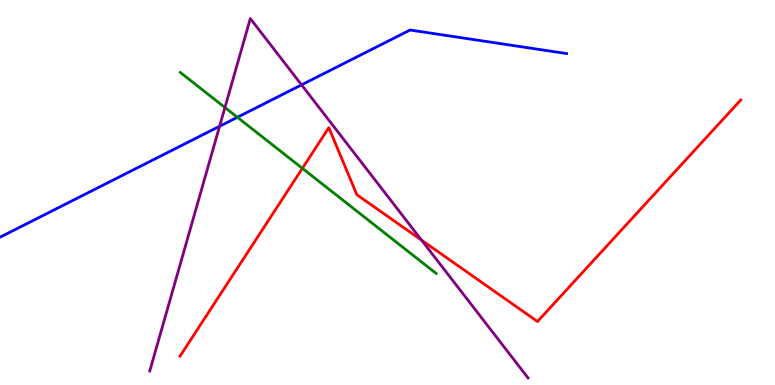[{'lines': ['blue', 'red'], 'intersections': []}, {'lines': ['green', 'red'], 'intersections': [{'x': 3.9, 'y': 5.63}]}, {'lines': ['purple', 'red'], 'intersections': [{'x': 5.44, 'y': 3.76}]}, {'lines': ['blue', 'green'], 'intersections': [{'x': 3.06, 'y': 6.95}]}, {'lines': ['blue', 'purple'], 'intersections': [{'x': 2.83, 'y': 6.72}, {'x': 3.89, 'y': 7.8}]}, {'lines': ['green', 'purple'], 'intersections': [{'x': 2.9, 'y': 7.21}]}]